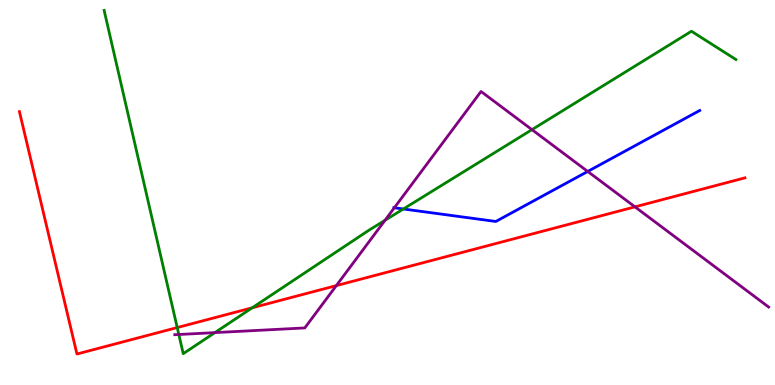[{'lines': ['blue', 'red'], 'intersections': []}, {'lines': ['green', 'red'], 'intersections': [{'x': 2.29, 'y': 1.49}, {'x': 3.25, 'y': 2.01}]}, {'lines': ['purple', 'red'], 'intersections': [{'x': 4.34, 'y': 2.58}, {'x': 8.19, 'y': 4.63}]}, {'lines': ['blue', 'green'], 'intersections': [{'x': 5.2, 'y': 4.57}]}, {'lines': ['blue', 'purple'], 'intersections': [{'x': 5.09, 'y': 4.6}, {'x': 7.58, 'y': 5.55}]}, {'lines': ['green', 'purple'], 'intersections': [{'x': 2.31, 'y': 1.31}, {'x': 2.77, 'y': 1.36}, {'x': 4.97, 'y': 4.28}, {'x': 6.86, 'y': 6.63}]}]